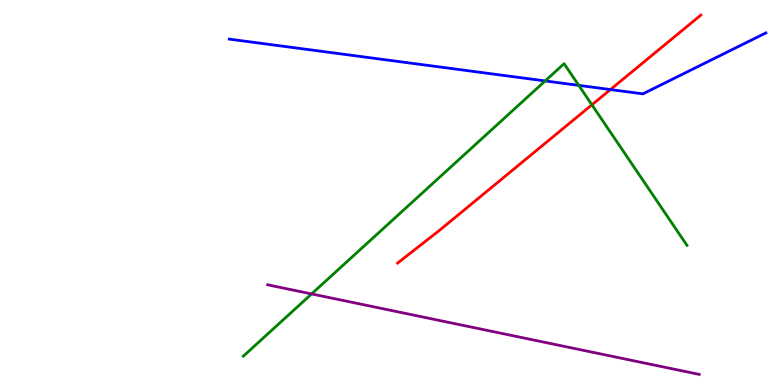[{'lines': ['blue', 'red'], 'intersections': [{'x': 7.88, 'y': 7.67}]}, {'lines': ['green', 'red'], 'intersections': [{'x': 7.64, 'y': 7.28}]}, {'lines': ['purple', 'red'], 'intersections': []}, {'lines': ['blue', 'green'], 'intersections': [{'x': 7.03, 'y': 7.9}, {'x': 7.47, 'y': 7.78}]}, {'lines': ['blue', 'purple'], 'intersections': []}, {'lines': ['green', 'purple'], 'intersections': [{'x': 4.02, 'y': 2.37}]}]